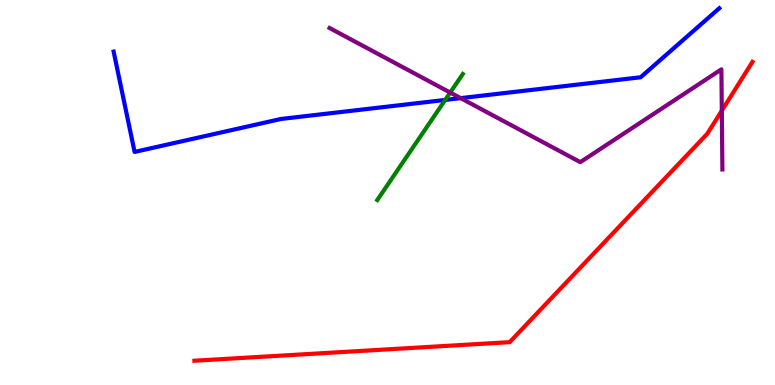[{'lines': ['blue', 'red'], 'intersections': []}, {'lines': ['green', 'red'], 'intersections': []}, {'lines': ['purple', 'red'], 'intersections': [{'x': 9.31, 'y': 7.13}]}, {'lines': ['blue', 'green'], 'intersections': [{'x': 5.74, 'y': 7.4}]}, {'lines': ['blue', 'purple'], 'intersections': [{'x': 5.94, 'y': 7.45}]}, {'lines': ['green', 'purple'], 'intersections': [{'x': 5.81, 'y': 7.6}]}]